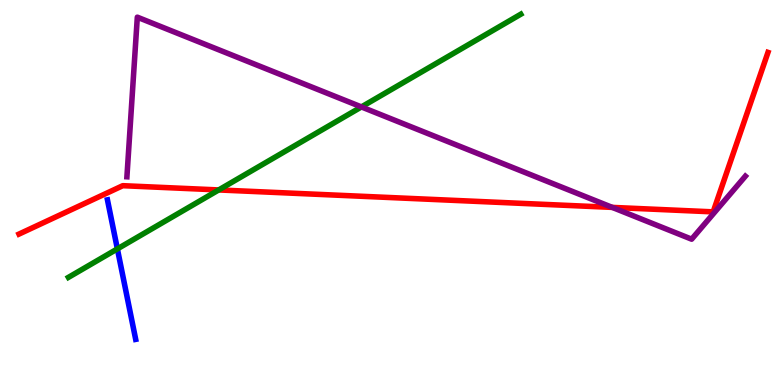[{'lines': ['blue', 'red'], 'intersections': []}, {'lines': ['green', 'red'], 'intersections': [{'x': 2.82, 'y': 5.07}]}, {'lines': ['purple', 'red'], 'intersections': [{'x': 7.9, 'y': 4.61}]}, {'lines': ['blue', 'green'], 'intersections': [{'x': 1.51, 'y': 3.54}]}, {'lines': ['blue', 'purple'], 'intersections': []}, {'lines': ['green', 'purple'], 'intersections': [{'x': 4.66, 'y': 7.22}]}]